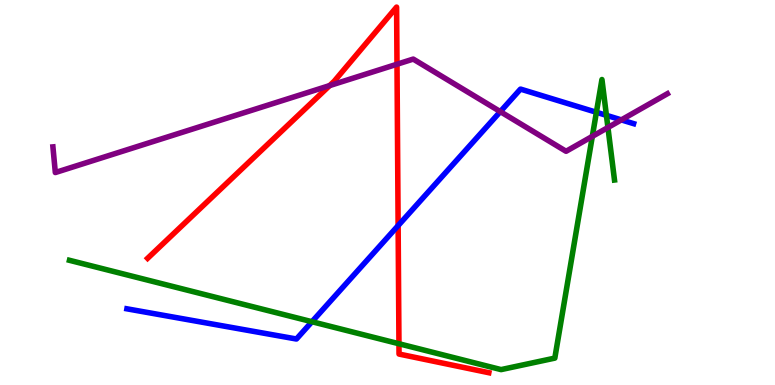[{'lines': ['blue', 'red'], 'intersections': [{'x': 5.14, 'y': 4.14}]}, {'lines': ['green', 'red'], 'intersections': [{'x': 5.15, 'y': 1.07}]}, {'lines': ['purple', 'red'], 'intersections': [{'x': 4.25, 'y': 7.78}, {'x': 5.12, 'y': 8.33}]}, {'lines': ['blue', 'green'], 'intersections': [{'x': 4.03, 'y': 1.64}, {'x': 7.7, 'y': 7.08}, {'x': 7.82, 'y': 7.0}]}, {'lines': ['blue', 'purple'], 'intersections': [{'x': 6.46, 'y': 7.1}, {'x': 8.02, 'y': 6.89}]}, {'lines': ['green', 'purple'], 'intersections': [{'x': 7.64, 'y': 6.46}, {'x': 7.84, 'y': 6.69}]}]